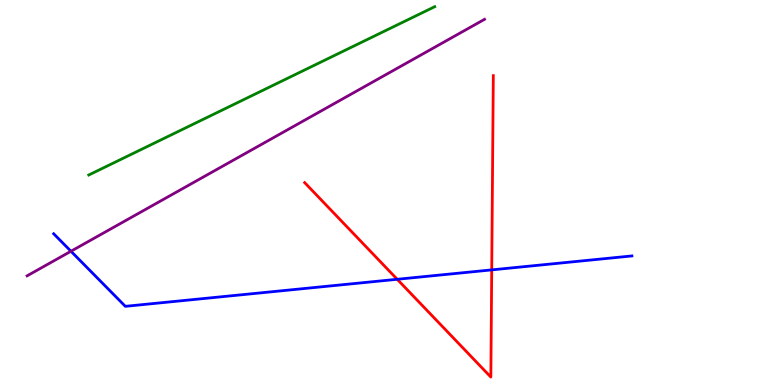[{'lines': ['blue', 'red'], 'intersections': [{'x': 5.13, 'y': 2.75}, {'x': 6.34, 'y': 2.99}]}, {'lines': ['green', 'red'], 'intersections': []}, {'lines': ['purple', 'red'], 'intersections': []}, {'lines': ['blue', 'green'], 'intersections': []}, {'lines': ['blue', 'purple'], 'intersections': [{'x': 0.915, 'y': 3.47}]}, {'lines': ['green', 'purple'], 'intersections': []}]